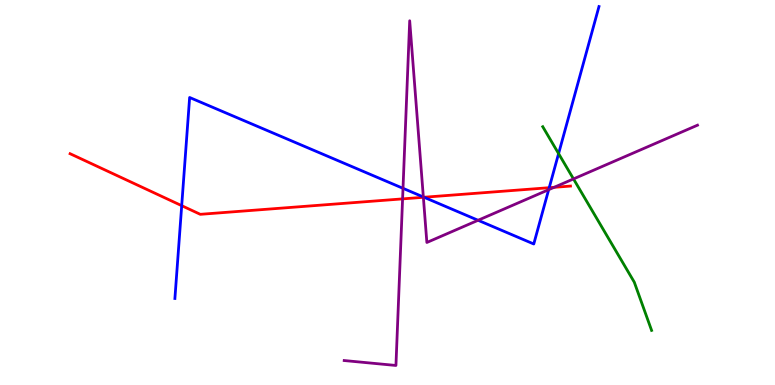[{'lines': ['blue', 'red'], 'intersections': [{'x': 2.34, 'y': 4.66}, {'x': 5.47, 'y': 4.88}, {'x': 7.09, 'y': 5.12}]}, {'lines': ['green', 'red'], 'intersections': []}, {'lines': ['purple', 'red'], 'intersections': [{'x': 5.19, 'y': 4.83}, {'x': 5.46, 'y': 4.88}, {'x': 7.15, 'y': 5.13}]}, {'lines': ['blue', 'green'], 'intersections': [{'x': 7.21, 'y': 6.01}]}, {'lines': ['blue', 'purple'], 'intersections': [{'x': 5.2, 'y': 5.11}, {'x': 5.46, 'y': 4.88}, {'x': 6.17, 'y': 4.28}, {'x': 7.08, 'y': 5.07}]}, {'lines': ['green', 'purple'], 'intersections': [{'x': 7.4, 'y': 5.35}]}]